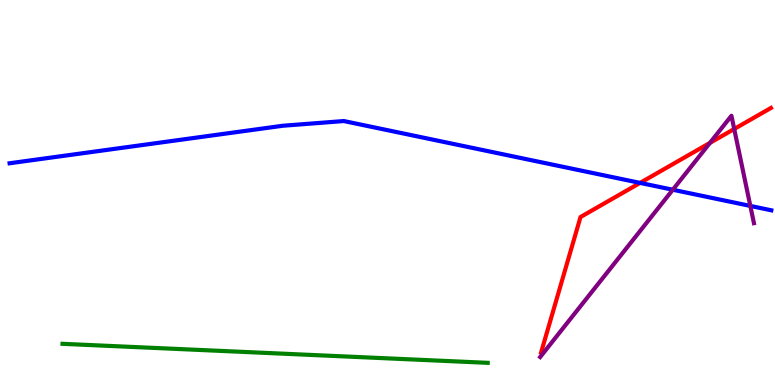[{'lines': ['blue', 'red'], 'intersections': [{'x': 8.26, 'y': 5.25}]}, {'lines': ['green', 'red'], 'intersections': []}, {'lines': ['purple', 'red'], 'intersections': [{'x': 9.16, 'y': 6.29}, {'x': 9.47, 'y': 6.65}]}, {'lines': ['blue', 'green'], 'intersections': []}, {'lines': ['blue', 'purple'], 'intersections': [{'x': 8.68, 'y': 5.07}, {'x': 9.68, 'y': 4.65}]}, {'lines': ['green', 'purple'], 'intersections': []}]